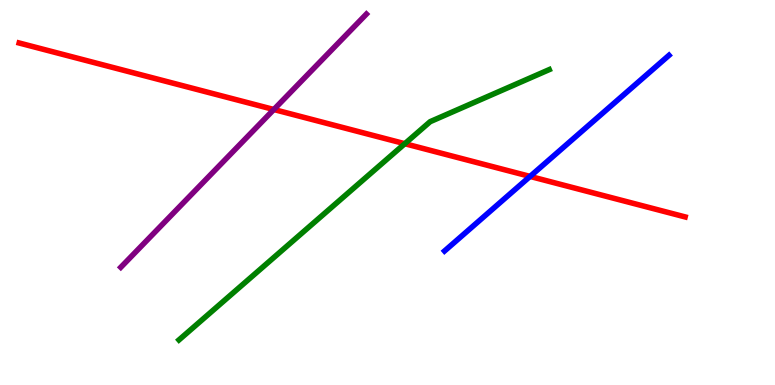[{'lines': ['blue', 'red'], 'intersections': [{'x': 6.84, 'y': 5.42}]}, {'lines': ['green', 'red'], 'intersections': [{'x': 5.22, 'y': 6.27}]}, {'lines': ['purple', 'red'], 'intersections': [{'x': 3.53, 'y': 7.16}]}, {'lines': ['blue', 'green'], 'intersections': []}, {'lines': ['blue', 'purple'], 'intersections': []}, {'lines': ['green', 'purple'], 'intersections': []}]